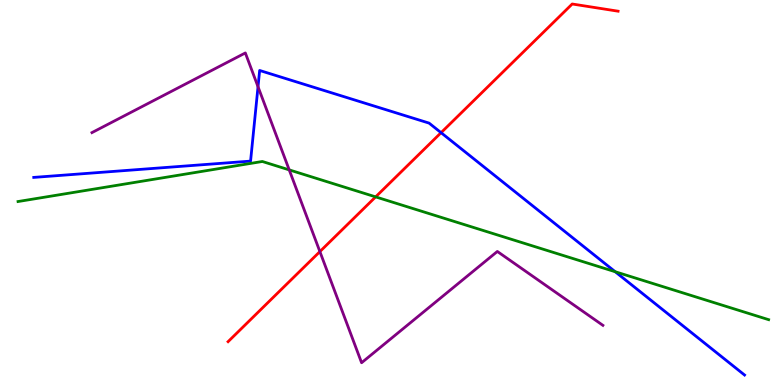[{'lines': ['blue', 'red'], 'intersections': [{'x': 5.69, 'y': 6.55}]}, {'lines': ['green', 'red'], 'intersections': [{'x': 4.85, 'y': 4.89}]}, {'lines': ['purple', 'red'], 'intersections': [{'x': 4.13, 'y': 3.47}]}, {'lines': ['blue', 'green'], 'intersections': [{'x': 7.94, 'y': 2.94}]}, {'lines': ['blue', 'purple'], 'intersections': [{'x': 3.33, 'y': 7.75}]}, {'lines': ['green', 'purple'], 'intersections': [{'x': 3.73, 'y': 5.59}]}]